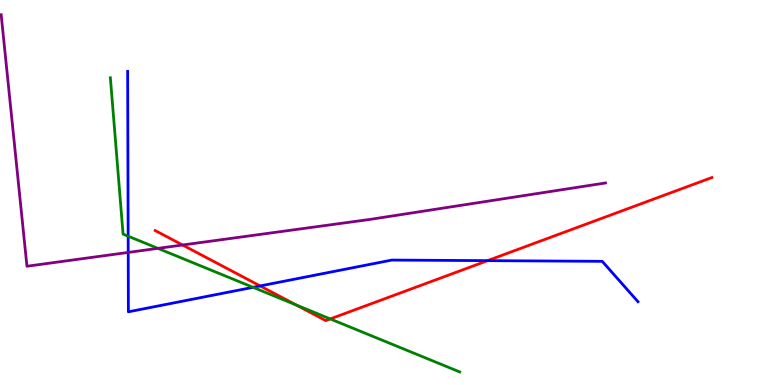[{'lines': ['blue', 'red'], 'intersections': [{'x': 3.36, 'y': 2.57}, {'x': 6.29, 'y': 3.23}]}, {'lines': ['green', 'red'], 'intersections': [{'x': 3.82, 'y': 2.08}, {'x': 4.26, 'y': 1.72}]}, {'lines': ['purple', 'red'], 'intersections': [{'x': 2.36, 'y': 3.64}]}, {'lines': ['blue', 'green'], 'intersections': [{'x': 1.65, 'y': 3.87}, {'x': 3.27, 'y': 2.54}]}, {'lines': ['blue', 'purple'], 'intersections': [{'x': 1.65, 'y': 3.44}]}, {'lines': ['green', 'purple'], 'intersections': [{'x': 2.04, 'y': 3.55}]}]